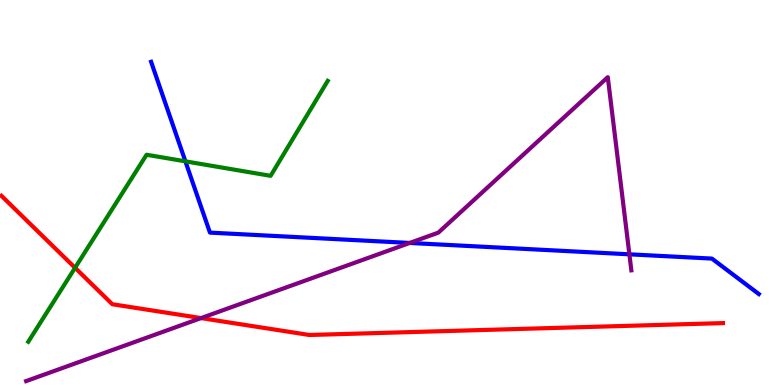[{'lines': ['blue', 'red'], 'intersections': []}, {'lines': ['green', 'red'], 'intersections': [{'x': 0.969, 'y': 3.04}]}, {'lines': ['purple', 'red'], 'intersections': [{'x': 2.59, 'y': 1.74}]}, {'lines': ['blue', 'green'], 'intersections': [{'x': 2.39, 'y': 5.81}]}, {'lines': ['blue', 'purple'], 'intersections': [{'x': 5.29, 'y': 3.69}, {'x': 8.12, 'y': 3.39}]}, {'lines': ['green', 'purple'], 'intersections': []}]